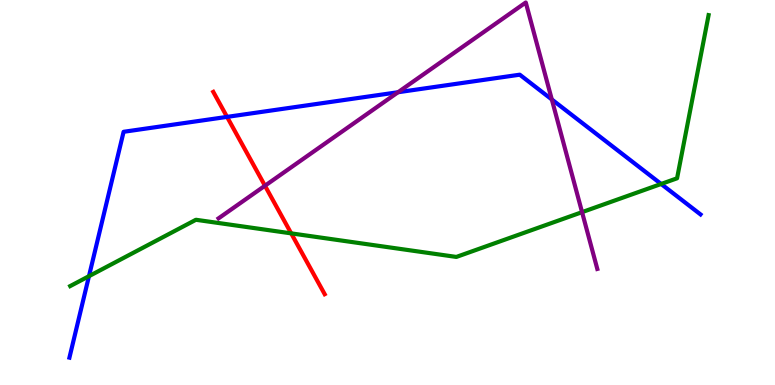[{'lines': ['blue', 'red'], 'intersections': [{'x': 2.93, 'y': 6.96}]}, {'lines': ['green', 'red'], 'intersections': [{'x': 3.76, 'y': 3.94}]}, {'lines': ['purple', 'red'], 'intersections': [{'x': 3.42, 'y': 5.18}]}, {'lines': ['blue', 'green'], 'intersections': [{'x': 1.15, 'y': 2.83}, {'x': 8.53, 'y': 5.22}]}, {'lines': ['blue', 'purple'], 'intersections': [{'x': 5.14, 'y': 7.6}, {'x': 7.12, 'y': 7.42}]}, {'lines': ['green', 'purple'], 'intersections': [{'x': 7.51, 'y': 4.49}]}]